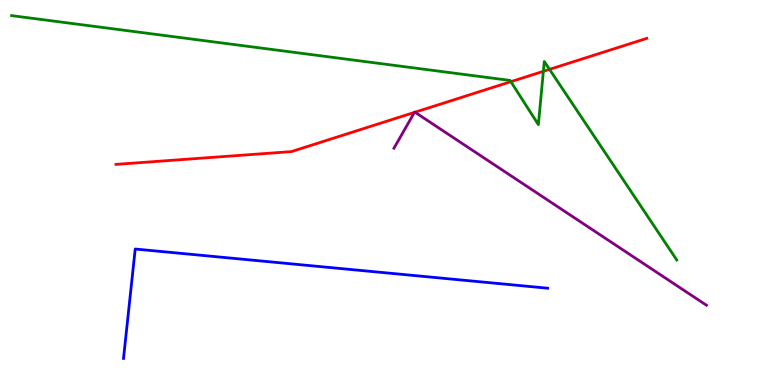[{'lines': ['blue', 'red'], 'intersections': []}, {'lines': ['green', 'red'], 'intersections': [{'x': 6.59, 'y': 7.88}, {'x': 7.01, 'y': 8.15}, {'x': 7.09, 'y': 8.2}]}, {'lines': ['purple', 'red'], 'intersections': [{'x': 5.35, 'y': 7.08}, {'x': 5.35, 'y': 7.09}]}, {'lines': ['blue', 'green'], 'intersections': []}, {'lines': ['blue', 'purple'], 'intersections': []}, {'lines': ['green', 'purple'], 'intersections': []}]